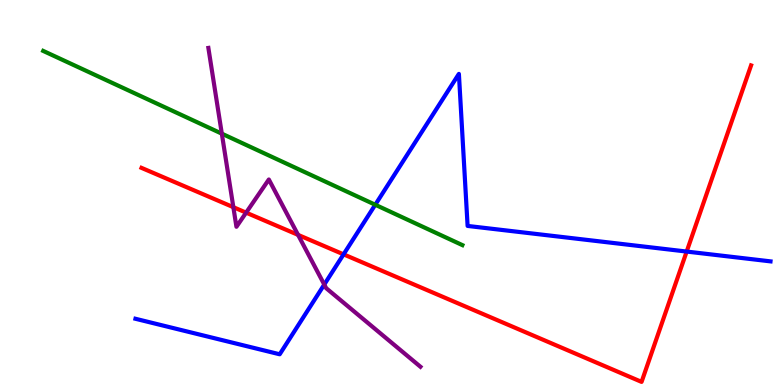[{'lines': ['blue', 'red'], 'intersections': [{'x': 4.43, 'y': 3.39}, {'x': 8.86, 'y': 3.47}]}, {'lines': ['green', 'red'], 'intersections': []}, {'lines': ['purple', 'red'], 'intersections': [{'x': 3.01, 'y': 4.62}, {'x': 3.18, 'y': 4.48}, {'x': 3.85, 'y': 3.9}]}, {'lines': ['blue', 'green'], 'intersections': [{'x': 4.84, 'y': 4.68}]}, {'lines': ['blue', 'purple'], 'intersections': [{'x': 4.18, 'y': 2.61}]}, {'lines': ['green', 'purple'], 'intersections': [{'x': 2.86, 'y': 6.53}]}]